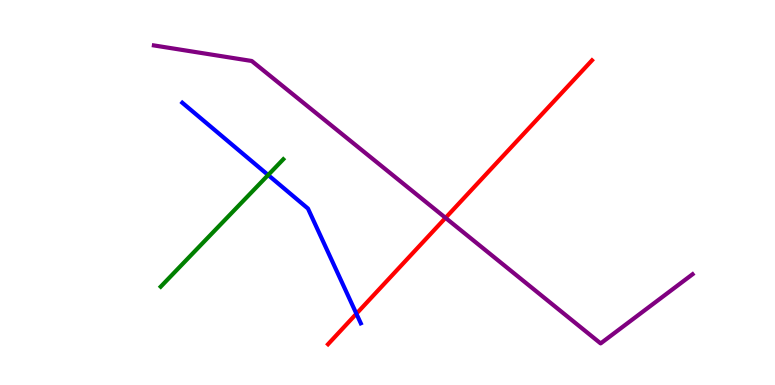[{'lines': ['blue', 'red'], 'intersections': [{'x': 4.6, 'y': 1.85}]}, {'lines': ['green', 'red'], 'intersections': []}, {'lines': ['purple', 'red'], 'intersections': [{'x': 5.75, 'y': 4.34}]}, {'lines': ['blue', 'green'], 'intersections': [{'x': 3.46, 'y': 5.45}]}, {'lines': ['blue', 'purple'], 'intersections': []}, {'lines': ['green', 'purple'], 'intersections': []}]